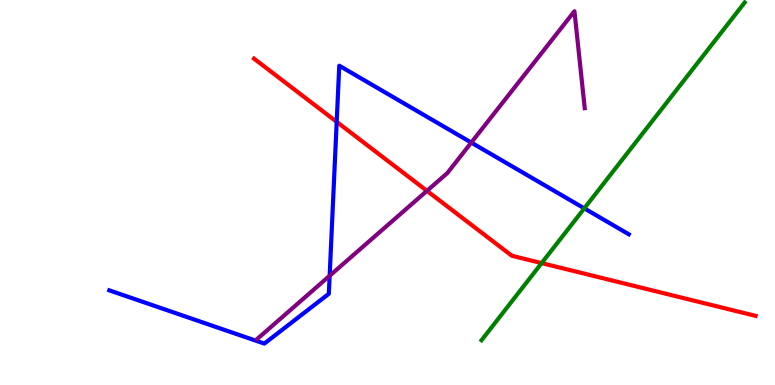[{'lines': ['blue', 'red'], 'intersections': [{'x': 4.34, 'y': 6.84}]}, {'lines': ['green', 'red'], 'intersections': [{'x': 6.99, 'y': 3.17}]}, {'lines': ['purple', 'red'], 'intersections': [{'x': 5.51, 'y': 5.04}]}, {'lines': ['blue', 'green'], 'intersections': [{'x': 7.54, 'y': 4.59}]}, {'lines': ['blue', 'purple'], 'intersections': [{'x': 4.25, 'y': 2.84}, {'x': 6.08, 'y': 6.3}]}, {'lines': ['green', 'purple'], 'intersections': []}]